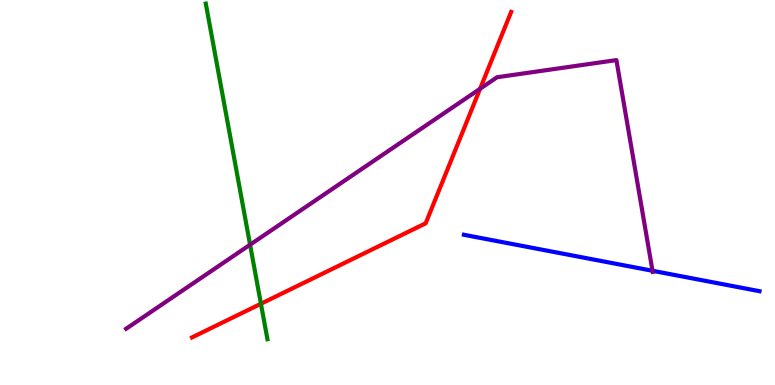[{'lines': ['blue', 'red'], 'intersections': []}, {'lines': ['green', 'red'], 'intersections': [{'x': 3.37, 'y': 2.11}]}, {'lines': ['purple', 'red'], 'intersections': [{'x': 6.19, 'y': 7.69}]}, {'lines': ['blue', 'green'], 'intersections': []}, {'lines': ['blue', 'purple'], 'intersections': [{'x': 8.42, 'y': 2.97}]}, {'lines': ['green', 'purple'], 'intersections': [{'x': 3.23, 'y': 3.64}]}]